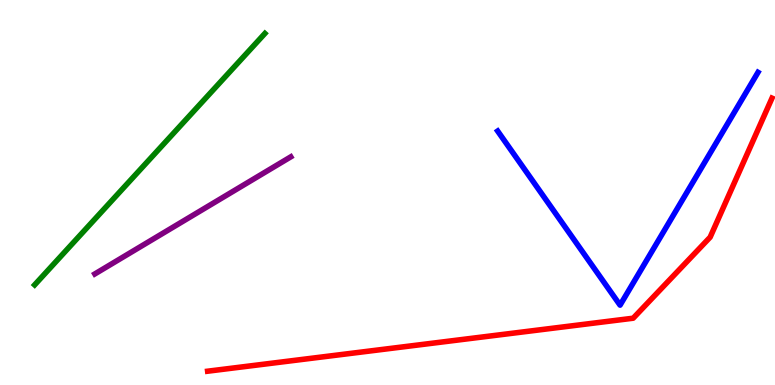[{'lines': ['blue', 'red'], 'intersections': []}, {'lines': ['green', 'red'], 'intersections': []}, {'lines': ['purple', 'red'], 'intersections': []}, {'lines': ['blue', 'green'], 'intersections': []}, {'lines': ['blue', 'purple'], 'intersections': []}, {'lines': ['green', 'purple'], 'intersections': []}]